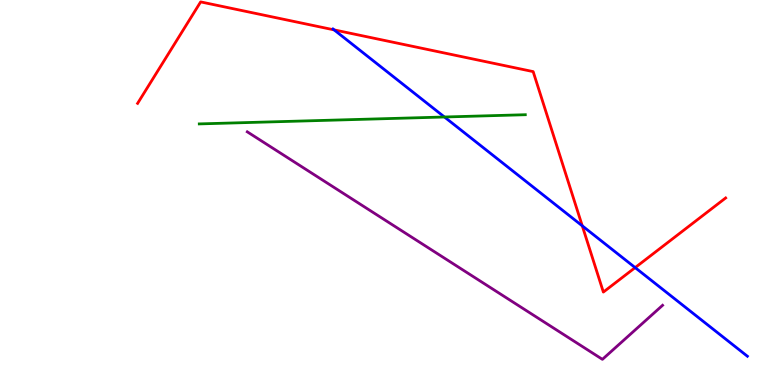[{'lines': ['blue', 'red'], 'intersections': [{'x': 4.31, 'y': 9.22}, {'x': 7.51, 'y': 4.13}, {'x': 8.2, 'y': 3.05}]}, {'lines': ['green', 'red'], 'intersections': []}, {'lines': ['purple', 'red'], 'intersections': []}, {'lines': ['blue', 'green'], 'intersections': [{'x': 5.73, 'y': 6.96}]}, {'lines': ['blue', 'purple'], 'intersections': []}, {'lines': ['green', 'purple'], 'intersections': []}]